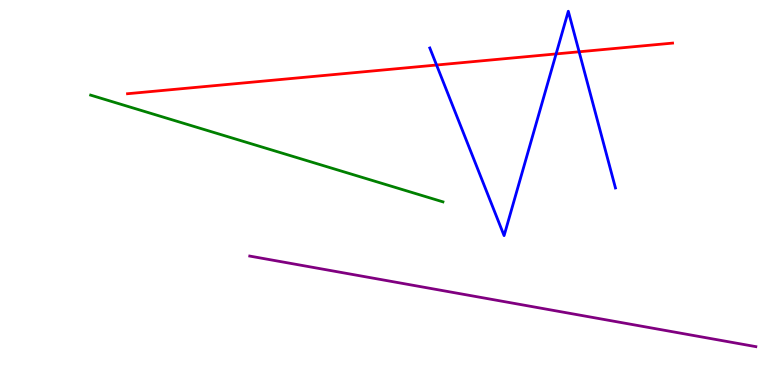[{'lines': ['blue', 'red'], 'intersections': [{'x': 5.63, 'y': 8.31}, {'x': 7.18, 'y': 8.6}, {'x': 7.47, 'y': 8.65}]}, {'lines': ['green', 'red'], 'intersections': []}, {'lines': ['purple', 'red'], 'intersections': []}, {'lines': ['blue', 'green'], 'intersections': []}, {'lines': ['blue', 'purple'], 'intersections': []}, {'lines': ['green', 'purple'], 'intersections': []}]